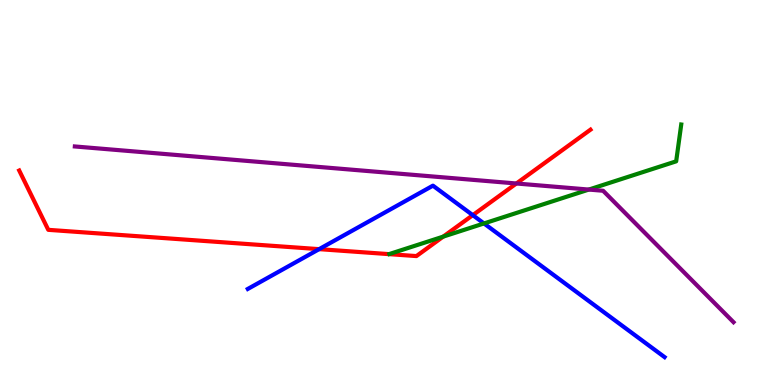[{'lines': ['blue', 'red'], 'intersections': [{'x': 4.12, 'y': 3.53}, {'x': 6.1, 'y': 4.41}]}, {'lines': ['green', 'red'], 'intersections': [{'x': 5.72, 'y': 3.85}]}, {'lines': ['purple', 'red'], 'intersections': [{'x': 6.66, 'y': 5.23}]}, {'lines': ['blue', 'green'], 'intersections': [{'x': 6.25, 'y': 4.2}]}, {'lines': ['blue', 'purple'], 'intersections': []}, {'lines': ['green', 'purple'], 'intersections': [{'x': 7.6, 'y': 5.08}]}]